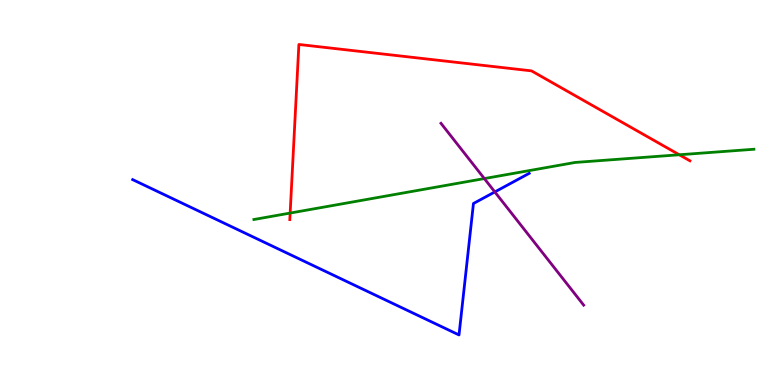[{'lines': ['blue', 'red'], 'intersections': []}, {'lines': ['green', 'red'], 'intersections': [{'x': 3.74, 'y': 4.47}, {'x': 8.77, 'y': 5.98}]}, {'lines': ['purple', 'red'], 'intersections': []}, {'lines': ['blue', 'green'], 'intersections': []}, {'lines': ['blue', 'purple'], 'intersections': [{'x': 6.38, 'y': 5.01}]}, {'lines': ['green', 'purple'], 'intersections': [{'x': 6.25, 'y': 5.36}]}]